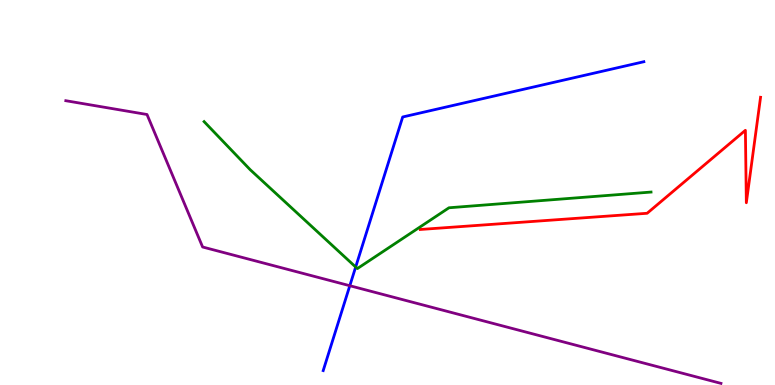[{'lines': ['blue', 'red'], 'intersections': []}, {'lines': ['green', 'red'], 'intersections': []}, {'lines': ['purple', 'red'], 'intersections': []}, {'lines': ['blue', 'green'], 'intersections': [{'x': 4.59, 'y': 3.06}]}, {'lines': ['blue', 'purple'], 'intersections': [{'x': 4.51, 'y': 2.58}]}, {'lines': ['green', 'purple'], 'intersections': []}]